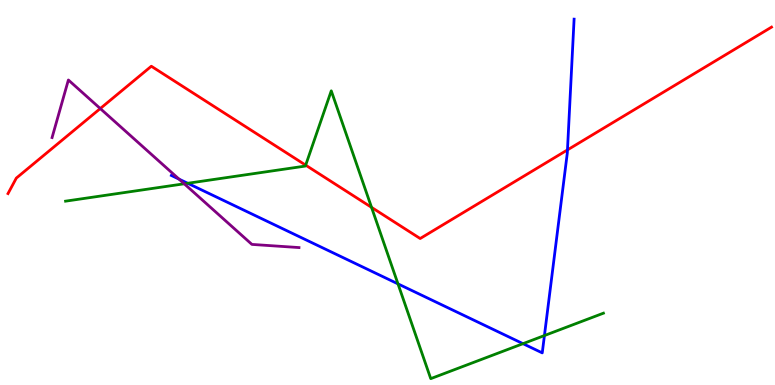[{'lines': ['blue', 'red'], 'intersections': [{'x': 7.32, 'y': 6.11}]}, {'lines': ['green', 'red'], 'intersections': [{'x': 3.94, 'y': 5.71}, {'x': 4.79, 'y': 4.61}]}, {'lines': ['purple', 'red'], 'intersections': [{'x': 1.29, 'y': 7.18}]}, {'lines': ['blue', 'green'], 'intersections': [{'x': 2.42, 'y': 5.24}, {'x': 5.14, 'y': 2.63}, {'x': 6.75, 'y': 1.07}, {'x': 7.02, 'y': 1.28}]}, {'lines': ['blue', 'purple'], 'intersections': [{'x': 2.31, 'y': 5.35}]}, {'lines': ['green', 'purple'], 'intersections': [{'x': 2.38, 'y': 5.23}]}]